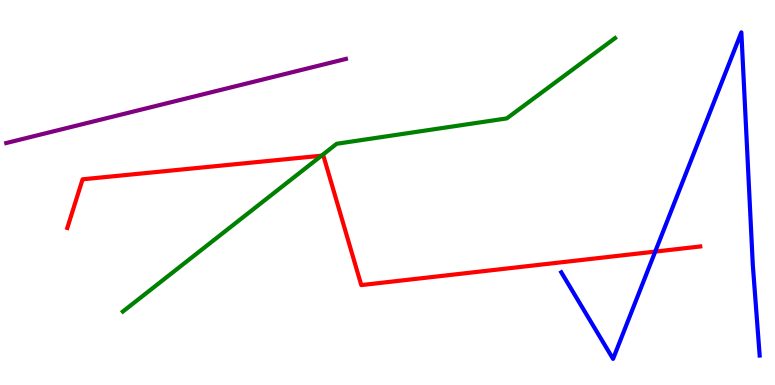[{'lines': ['blue', 'red'], 'intersections': [{'x': 8.45, 'y': 3.46}]}, {'lines': ['green', 'red'], 'intersections': [{'x': 4.15, 'y': 5.96}]}, {'lines': ['purple', 'red'], 'intersections': []}, {'lines': ['blue', 'green'], 'intersections': []}, {'lines': ['blue', 'purple'], 'intersections': []}, {'lines': ['green', 'purple'], 'intersections': []}]